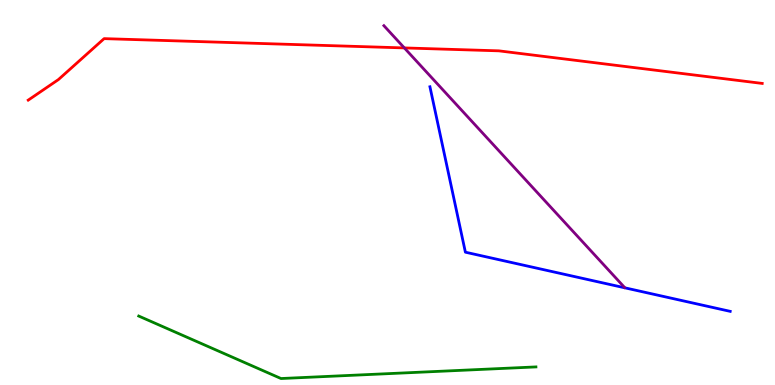[{'lines': ['blue', 'red'], 'intersections': []}, {'lines': ['green', 'red'], 'intersections': []}, {'lines': ['purple', 'red'], 'intersections': [{'x': 5.22, 'y': 8.76}]}, {'lines': ['blue', 'green'], 'intersections': []}, {'lines': ['blue', 'purple'], 'intersections': []}, {'lines': ['green', 'purple'], 'intersections': []}]